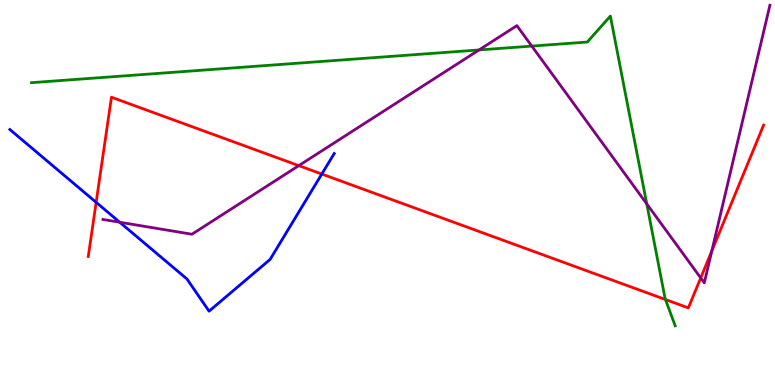[{'lines': ['blue', 'red'], 'intersections': [{'x': 1.24, 'y': 4.74}, {'x': 4.15, 'y': 5.48}]}, {'lines': ['green', 'red'], 'intersections': [{'x': 8.59, 'y': 2.22}]}, {'lines': ['purple', 'red'], 'intersections': [{'x': 3.86, 'y': 5.7}, {'x': 9.04, 'y': 2.78}, {'x': 9.19, 'y': 3.48}]}, {'lines': ['blue', 'green'], 'intersections': []}, {'lines': ['blue', 'purple'], 'intersections': [{'x': 1.54, 'y': 4.23}]}, {'lines': ['green', 'purple'], 'intersections': [{'x': 6.18, 'y': 8.7}, {'x': 6.86, 'y': 8.8}, {'x': 8.35, 'y': 4.7}]}]